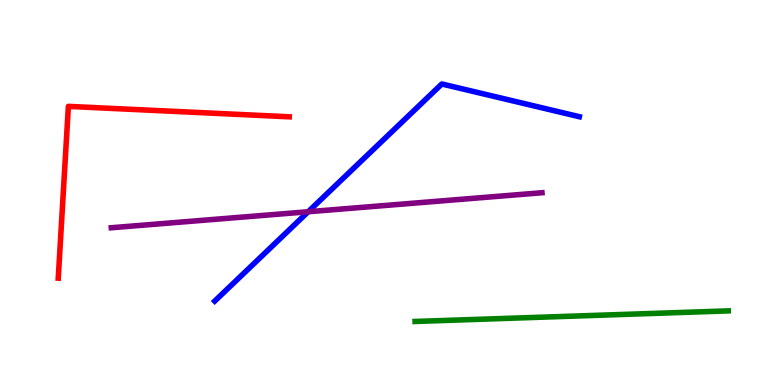[{'lines': ['blue', 'red'], 'intersections': []}, {'lines': ['green', 'red'], 'intersections': []}, {'lines': ['purple', 'red'], 'intersections': []}, {'lines': ['blue', 'green'], 'intersections': []}, {'lines': ['blue', 'purple'], 'intersections': [{'x': 3.98, 'y': 4.5}]}, {'lines': ['green', 'purple'], 'intersections': []}]